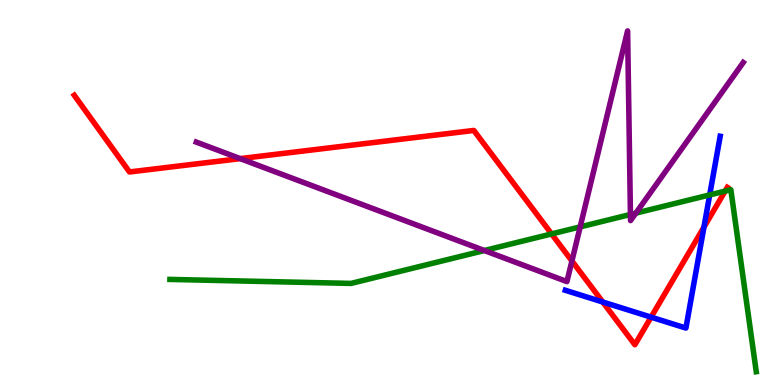[{'lines': ['blue', 'red'], 'intersections': [{'x': 7.78, 'y': 2.16}, {'x': 8.4, 'y': 1.76}, {'x': 9.08, 'y': 4.1}]}, {'lines': ['green', 'red'], 'intersections': [{'x': 7.12, 'y': 3.92}, {'x': 9.36, 'y': 5.04}]}, {'lines': ['purple', 'red'], 'intersections': [{'x': 3.1, 'y': 5.88}, {'x': 7.38, 'y': 3.22}]}, {'lines': ['blue', 'green'], 'intersections': [{'x': 9.16, 'y': 4.94}]}, {'lines': ['blue', 'purple'], 'intersections': []}, {'lines': ['green', 'purple'], 'intersections': [{'x': 6.25, 'y': 3.49}, {'x': 7.49, 'y': 4.11}, {'x': 8.13, 'y': 4.43}, {'x': 8.2, 'y': 4.46}]}]